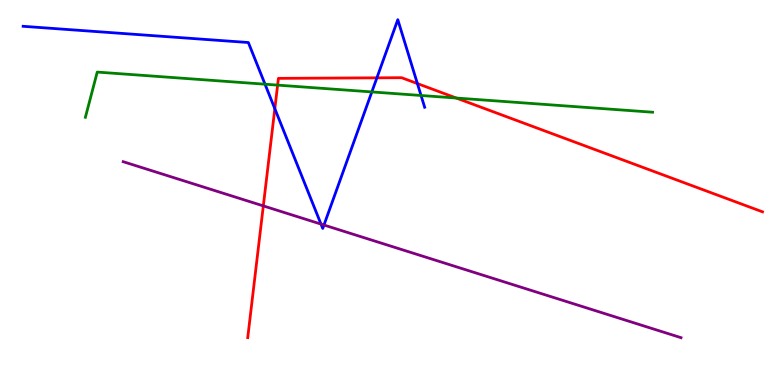[{'lines': ['blue', 'red'], 'intersections': [{'x': 3.55, 'y': 7.18}, {'x': 4.86, 'y': 7.98}, {'x': 5.39, 'y': 7.83}]}, {'lines': ['green', 'red'], 'intersections': [{'x': 3.58, 'y': 7.79}, {'x': 5.89, 'y': 7.45}]}, {'lines': ['purple', 'red'], 'intersections': [{'x': 3.4, 'y': 4.65}]}, {'lines': ['blue', 'green'], 'intersections': [{'x': 3.42, 'y': 7.81}, {'x': 4.8, 'y': 7.61}, {'x': 5.43, 'y': 7.52}]}, {'lines': ['blue', 'purple'], 'intersections': [{'x': 4.14, 'y': 4.18}, {'x': 4.18, 'y': 4.15}]}, {'lines': ['green', 'purple'], 'intersections': []}]